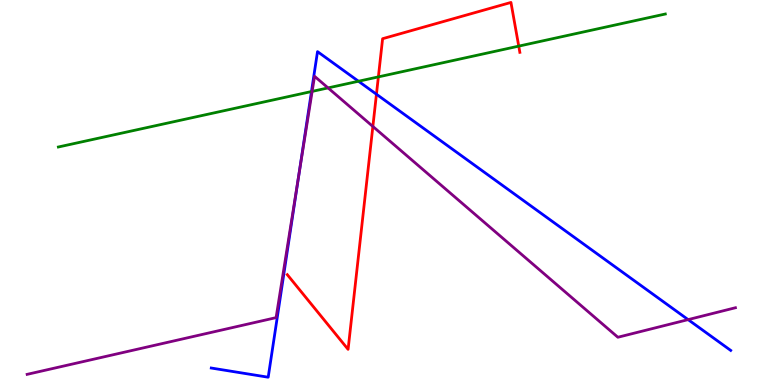[{'lines': ['blue', 'red'], 'intersections': [{'x': 4.86, 'y': 7.55}]}, {'lines': ['green', 'red'], 'intersections': [{'x': 4.88, 'y': 8.0}, {'x': 6.69, 'y': 8.8}]}, {'lines': ['purple', 'red'], 'intersections': [{'x': 4.81, 'y': 6.72}]}, {'lines': ['blue', 'green'], 'intersections': [{'x': 4.02, 'y': 7.62}, {'x': 4.63, 'y': 7.89}]}, {'lines': ['blue', 'purple'], 'intersections': [{'x': 3.86, 'y': 5.46}, {'x': 8.88, 'y': 1.7}]}, {'lines': ['green', 'purple'], 'intersections': [{'x': 4.03, 'y': 7.63}, {'x': 4.23, 'y': 7.72}]}]